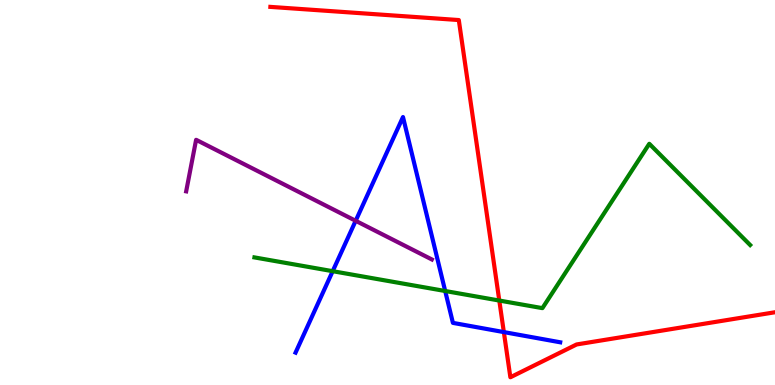[{'lines': ['blue', 'red'], 'intersections': [{'x': 6.5, 'y': 1.37}]}, {'lines': ['green', 'red'], 'intersections': [{'x': 6.44, 'y': 2.19}]}, {'lines': ['purple', 'red'], 'intersections': []}, {'lines': ['blue', 'green'], 'intersections': [{'x': 4.29, 'y': 2.96}, {'x': 5.74, 'y': 2.44}]}, {'lines': ['blue', 'purple'], 'intersections': [{'x': 4.59, 'y': 4.27}]}, {'lines': ['green', 'purple'], 'intersections': []}]